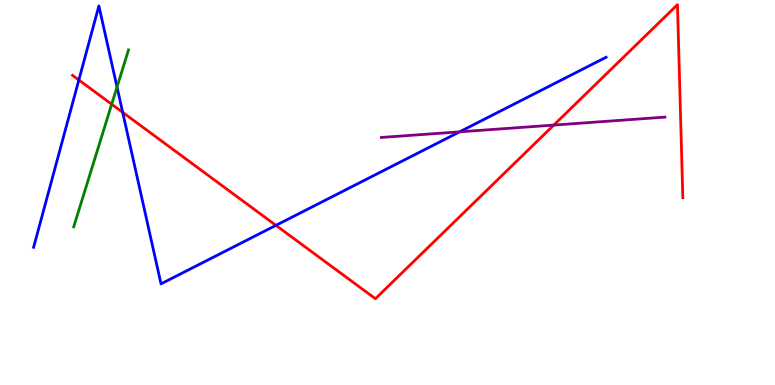[{'lines': ['blue', 'red'], 'intersections': [{'x': 1.02, 'y': 7.92}, {'x': 1.58, 'y': 7.08}, {'x': 3.56, 'y': 4.15}]}, {'lines': ['green', 'red'], 'intersections': [{'x': 1.44, 'y': 7.29}]}, {'lines': ['purple', 'red'], 'intersections': [{'x': 7.15, 'y': 6.75}]}, {'lines': ['blue', 'green'], 'intersections': [{'x': 1.51, 'y': 7.74}]}, {'lines': ['blue', 'purple'], 'intersections': [{'x': 5.93, 'y': 6.58}]}, {'lines': ['green', 'purple'], 'intersections': []}]